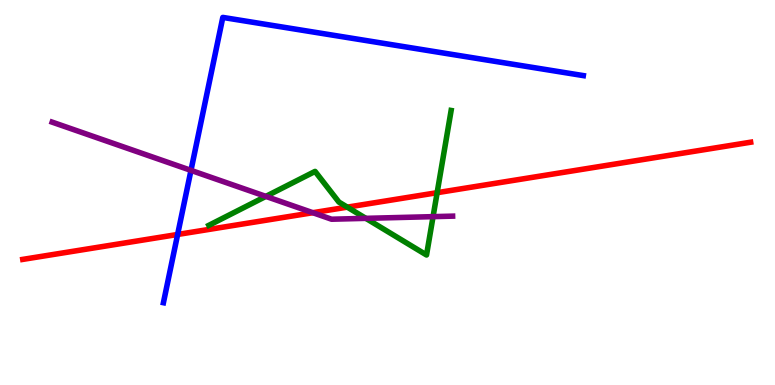[{'lines': ['blue', 'red'], 'intersections': [{'x': 2.29, 'y': 3.91}]}, {'lines': ['green', 'red'], 'intersections': [{'x': 4.48, 'y': 4.62}, {'x': 5.64, 'y': 5.0}]}, {'lines': ['purple', 'red'], 'intersections': [{'x': 4.04, 'y': 4.48}]}, {'lines': ['blue', 'green'], 'intersections': []}, {'lines': ['blue', 'purple'], 'intersections': [{'x': 2.46, 'y': 5.57}]}, {'lines': ['green', 'purple'], 'intersections': [{'x': 3.43, 'y': 4.9}, {'x': 4.72, 'y': 4.33}, {'x': 5.59, 'y': 4.37}]}]